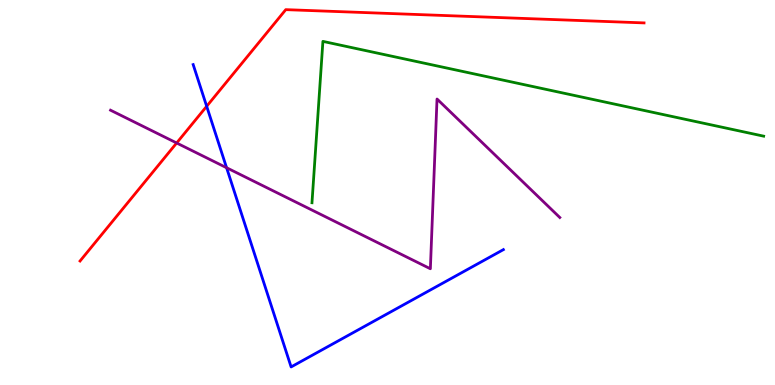[{'lines': ['blue', 'red'], 'intersections': [{'x': 2.67, 'y': 7.24}]}, {'lines': ['green', 'red'], 'intersections': []}, {'lines': ['purple', 'red'], 'intersections': [{'x': 2.28, 'y': 6.29}]}, {'lines': ['blue', 'green'], 'intersections': []}, {'lines': ['blue', 'purple'], 'intersections': [{'x': 2.92, 'y': 5.64}]}, {'lines': ['green', 'purple'], 'intersections': []}]